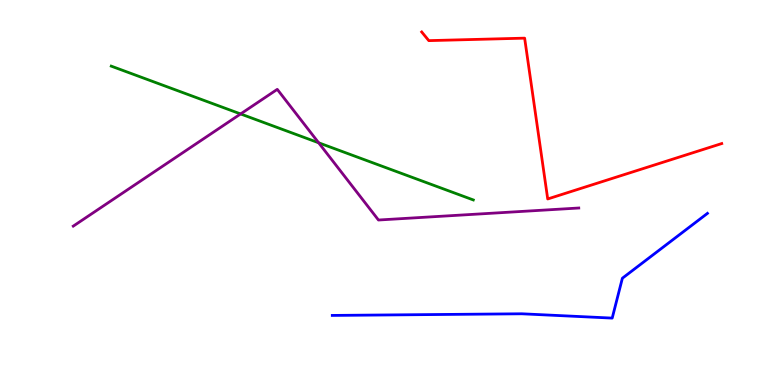[{'lines': ['blue', 'red'], 'intersections': []}, {'lines': ['green', 'red'], 'intersections': []}, {'lines': ['purple', 'red'], 'intersections': []}, {'lines': ['blue', 'green'], 'intersections': []}, {'lines': ['blue', 'purple'], 'intersections': []}, {'lines': ['green', 'purple'], 'intersections': [{'x': 3.1, 'y': 7.04}, {'x': 4.11, 'y': 6.29}]}]